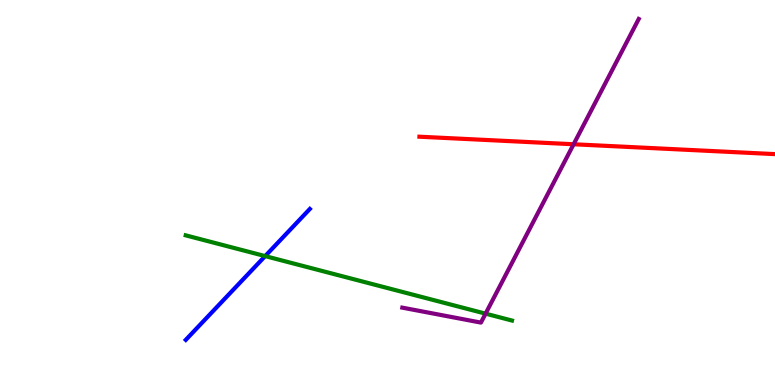[{'lines': ['blue', 'red'], 'intersections': []}, {'lines': ['green', 'red'], 'intersections': []}, {'lines': ['purple', 'red'], 'intersections': [{'x': 7.4, 'y': 6.25}]}, {'lines': ['blue', 'green'], 'intersections': [{'x': 3.42, 'y': 3.35}]}, {'lines': ['blue', 'purple'], 'intersections': []}, {'lines': ['green', 'purple'], 'intersections': [{'x': 6.27, 'y': 1.85}]}]